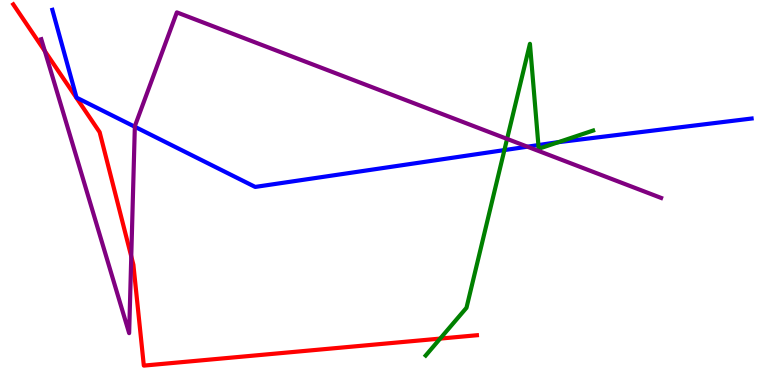[{'lines': ['blue', 'red'], 'intersections': []}, {'lines': ['green', 'red'], 'intersections': [{'x': 5.68, 'y': 1.21}]}, {'lines': ['purple', 'red'], 'intersections': [{'x': 0.579, 'y': 8.67}, {'x': 1.69, 'y': 3.34}]}, {'lines': ['blue', 'green'], 'intersections': [{'x': 6.51, 'y': 6.1}, {'x': 6.95, 'y': 6.23}, {'x': 7.2, 'y': 6.31}]}, {'lines': ['blue', 'purple'], 'intersections': [{'x': 1.74, 'y': 6.71}, {'x': 6.81, 'y': 6.19}]}, {'lines': ['green', 'purple'], 'intersections': [{'x': 6.54, 'y': 6.39}]}]